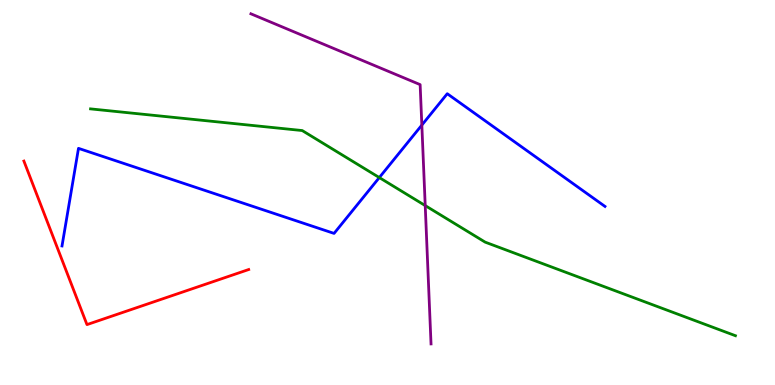[{'lines': ['blue', 'red'], 'intersections': []}, {'lines': ['green', 'red'], 'intersections': []}, {'lines': ['purple', 'red'], 'intersections': []}, {'lines': ['blue', 'green'], 'intersections': [{'x': 4.89, 'y': 5.39}]}, {'lines': ['blue', 'purple'], 'intersections': [{'x': 5.44, 'y': 6.75}]}, {'lines': ['green', 'purple'], 'intersections': [{'x': 5.49, 'y': 4.66}]}]